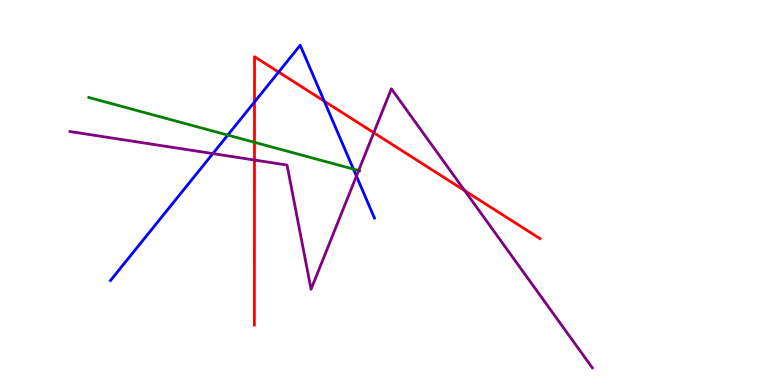[{'lines': ['blue', 'red'], 'intersections': [{'x': 3.28, 'y': 7.35}, {'x': 3.6, 'y': 8.13}, {'x': 4.18, 'y': 7.37}]}, {'lines': ['green', 'red'], 'intersections': [{'x': 3.28, 'y': 6.3}]}, {'lines': ['purple', 'red'], 'intersections': [{'x': 3.28, 'y': 5.84}, {'x': 4.82, 'y': 6.55}, {'x': 6.0, 'y': 5.05}]}, {'lines': ['blue', 'green'], 'intersections': [{'x': 2.94, 'y': 6.49}, {'x': 4.56, 'y': 5.61}]}, {'lines': ['blue', 'purple'], 'intersections': [{'x': 2.75, 'y': 6.01}, {'x': 4.6, 'y': 5.43}]}, {'lines': ['green', 'purple'], 'intersections': [{'x': 4.63, 'y': 5.57}]}]